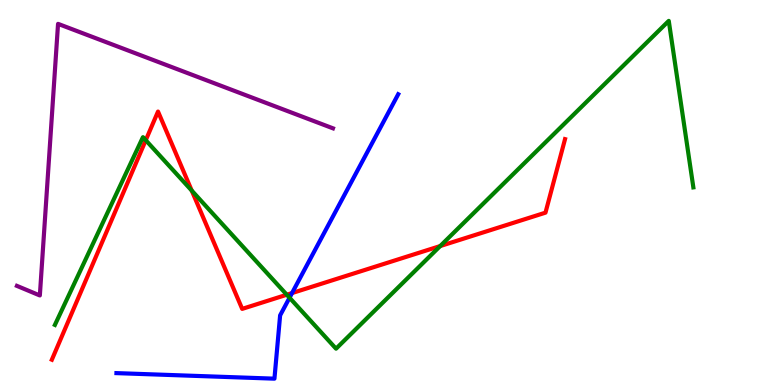[{'lines': ['blue', 'red'], 'intersections': [{'x': 3.77, 'y': 2.39}]}, {'lines': ['green', 'red'], 'intersections': [{'x': 1.88, 'y': 6.36}, {'x': 2.47, 'y': 5.05}, {'x': 3.7, 'y': 2.34}, {'x': 5.68, 'y': 3.61}]}, {'lines': ['purple', 'red'], 'intersections': []}, {'lines': ['blue', 'green'], 'intersections': [{'x': 3.74, 'y': 2.27}]}, {'lines': ['blue', 'purple'], 'intersections': []}, {'lines': ['green', 'purple'], 'intersections': []}]